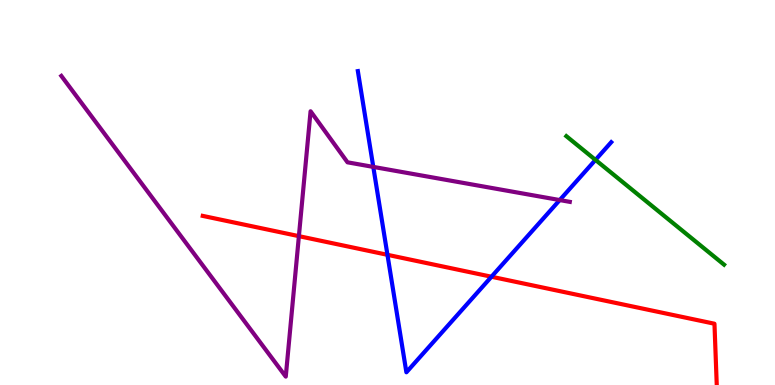[{'lines': ['blue', 'red'], 'intersections': [{'x': 5.0, 'y': 3.38}, {'x': 6.34, 'y': 2.81}]}, {'lines': ['green', 'red'], 'intersections': []}, {'lines': ['purple', 'red'], 'intersections': [{'x': 3.86, 'y': 3.87}]}, {'lines': ['blue', 'green'], 'intersections': [{'x': 7.68, 'y': 5.85}]}, {'lines': ['blue', 'purple'], 'intersections': [{'x': 4.82, 'y': 5.66}, {'x': 7.22, 'y': 4.8}]}, {'lines': ['green', 'purple'], 'intersections': []}]